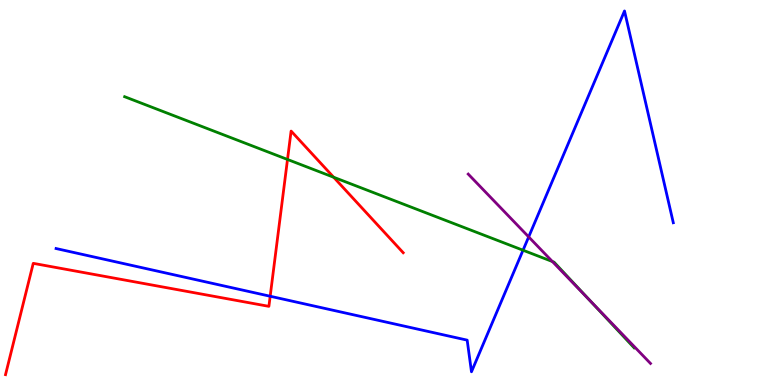[{'lines': ['blue', 'red'], 'intersections': [{'x': 3.49, 'y': 2.31}]}, {'lines': ['green', 'red'], 'intersections': [{'x': 3.71, 'y': 5.86}, {'x': 4.31, 'y': 5.4}]}, {'lines': ['purple', 'red'], 'intersections': []}, {'lines': ['blue', 'green'], 'intersections': [{'x': 6.75, 'y': 3.5}]}, {'lines': ['blue', 'purple'], 'intersections': [{'x': 6.82, 'y': 3.85}]}, {'lines': ['green', 'purple'], 'intersections': [{'x': 7.13, 'y': 3.21}, {'x': 7.61, 'y': 2.2}]}]